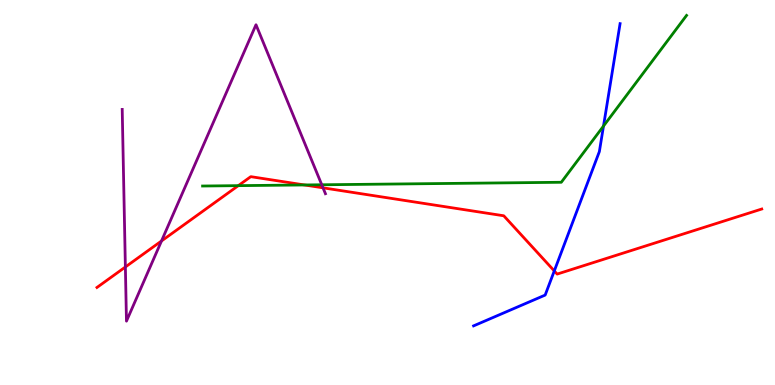[{'lines': ['blue', 'red'], 'intersections': [{'x': 7.15, 'y': 2.96}]}, {'lines': ['green', 'red'], 'intersections': [{'x': 3.07, 'y': 5.18}, {'x': 3.93, 'y': 5.2}]}, {'lines': ['purple', 'red'], 'intersections': [{'x': 1.62, 'y': 3.07}, {'x': 2.08, 'y': 3.74}, {'x': 4.17, 'y': 5.12}]}, {'lines': ['blue', 'green'], 'intersections': [{'x': 7.79, 'y': 6.73}]}, {'lines': ['blue', 'purple'], 'intersections': []}, {'lines': ['green', 'purple'], 'intersections': [{'x': 4.15, 'y': 5.2}]}]